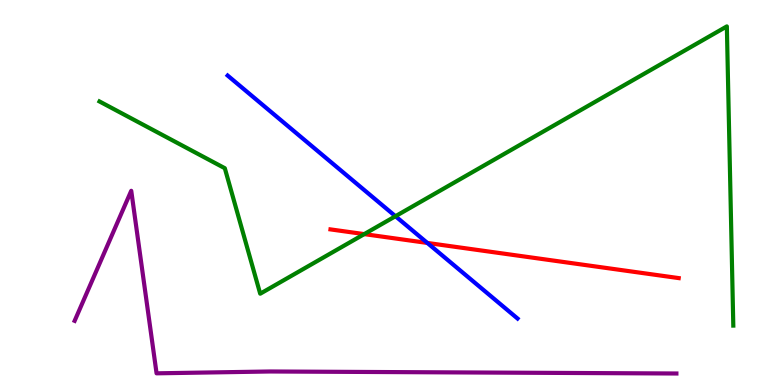[{'lines': ['blue', 'red'], 'intersections': [{'x': 5.51, 'y': 3.69}]}, {'lines': ['green', 'red'], 'intersections': [{'x': 4.7, 'y': 3.92}]}, {'lines': ['purple', 'red'], 'intersections': []}, {'lines': ['blue', 'green'], 'intersections': [{'x': 5.1, 'y': 4.38}]}, {'lines': ['blue', 'purple'], 'intersections': []}, {'lines': ['green', 'purple'], 'intersections': []}]